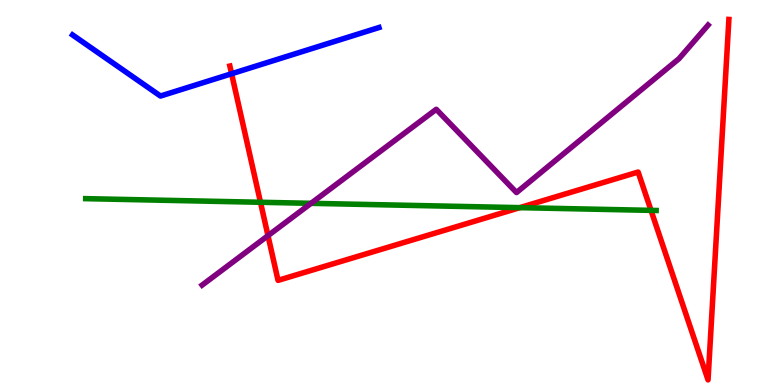[{'lines': ['blue', 'red'], 'intersections': [{'x': 2.99, 'y': 8.08}]}, {'lines': ['green', 'red'], 'intersections': [{'x': 3.36, 'y': 4.75}, {'x': 6.71, 'y': 4.61}, {'x': 8.4, 'y': 4.54}]}, {'lines': ['purple', 'red'], 'intersections': [{'x': 3.46, 'y': 3.88}]}, {'lines': ['blue', 'green'], 'intersections': []}, {'lines': ['blue', 'purple'], 'intersections': []}, {'lines': ['green', 'purple'], 'intersections': [{'x': 4.01, 'y': 4.72}]}]